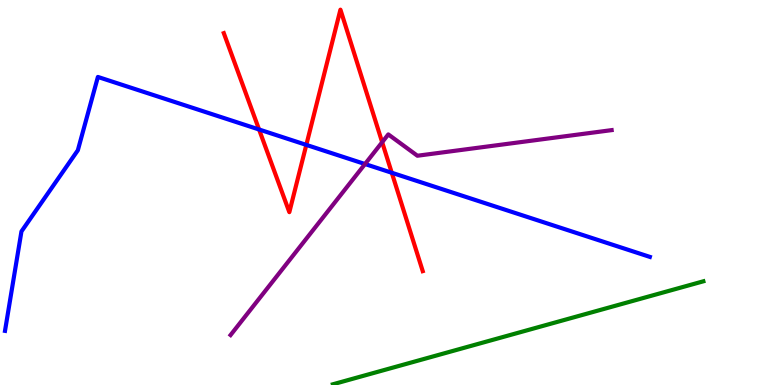[{'lines': ['blue', 'red'], 'intersections': [{'x': 3.34, 'y': 6.64}, {'x': 3.95, 'y': 6.24}, {'x': 5.06, 'y': 5.51}]}, {'lines': ['green', 'red'], 'intersections': []}, {'lines': ['purple', 'red'], 'intersections': [{'x': 4.93, 'y': 6.31}]}, {'lines': ['blue', 'green'], 'intersections': []}, {'lines': ['blue', 'purple'], 'intersections': [{'x': 4.71, 'y': 5.74}]}, {'lines': ['green', 'purple'], 'intersections': []}]